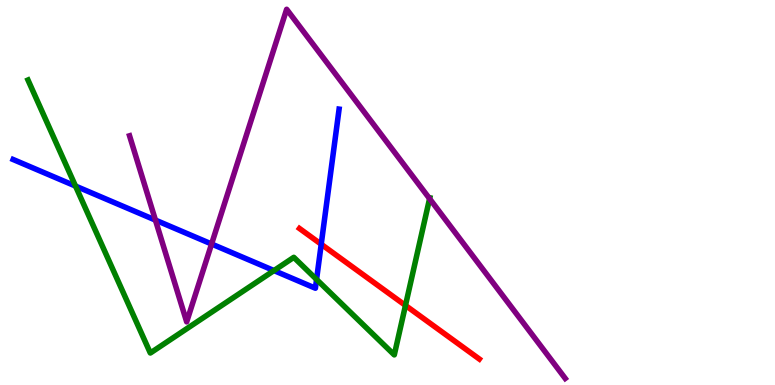[{'lines': ['blue', 'red'], 'intersections': [{'x': 4.14, 'y': 3.66}]}, {'lines': ['green', 'red'], 'intersections': [{'x': 5.23, 'y': 2.07}]}, {'lines': ['purple', 'red'], 'intersections': []}, {'lines': ['blue', 'green'], 'intersections': [{'x': 0.974, 'y': 5.17}, {'x': 3.54, 'y': 2.97}, {'x': 4.08, 'y': 2.74}]}, {'lines': ['blue', 'purple'], 'intersections': [{'x': 2.01, 'y': 4.28}, {'x': 2.73, 'y': 3.66}]}, {'lines': ['green', 'purple'], 'intersections': [{'x': 5.54, 'y': 4.84}]}]